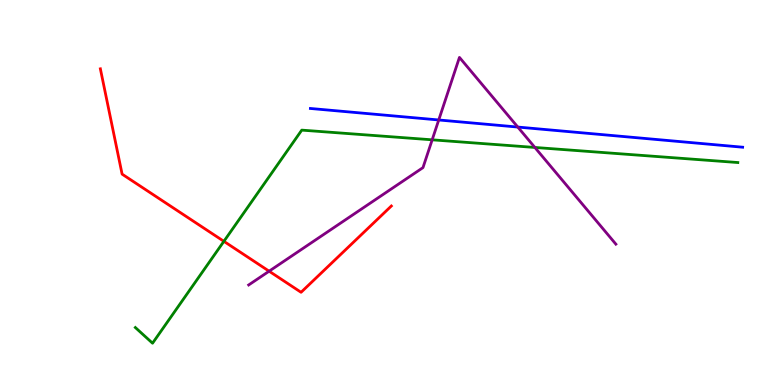[{'lines': ['blue', 'red'], 'intersections': []}, {'lines': ['green', 'red'], 'intersections': [{'x': 2.89, 'y': 3.73}]}, {'lines': ['purple', 'red'], 'intersections': [{'x': 3.47, 'y': 2.96}]}, {'lines': ['blue', 'green'], 'intersections': []}, {'lines': ['blue', 'purple'], 'intersections': [{'x': 5.66, 'y': 6.88}, {'x': 6.68, 'y': 6.7}]}, {'lines': ['green', 'purple'], 'intersections': [{'x': 5.58, 'y': 6.37}, {'x': 6.9, 'y': 6.17}]}]